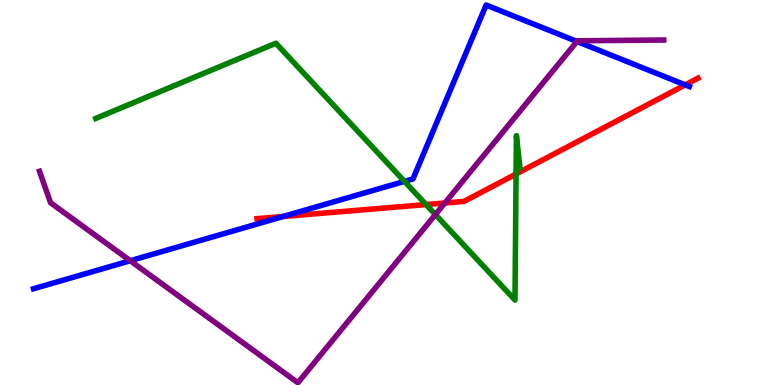[{'lines': ['blue', 'red'], 'intersections': [{'x': 3.65, 'y': 4.38}, {'x': 8.84, 'y': 7.8}]}, {'lines': ['green', 'red'], 'intersections': [{'x': 5.5, 'y': 4.69}, {'x': 6.66, 'y': 5.48}]}, {'lines': ['purple', 'red'], 'intersections': [{'x': 5.74, 'y': 4.73}]}, {'lines': ['blue', 'green'], 'intersections': [{'x': 5.22, 'y': 5.29}]}, {'lines': ['blue', 'purple'], 'intersections': [{'x': 1.68, 'y': 3.23}, {'x': 7.44, 'y': 8.92}]}, {'lines': ['green', 'purple'], 'intersections': [{'x': 5.62, 'y': 4.43}]}]